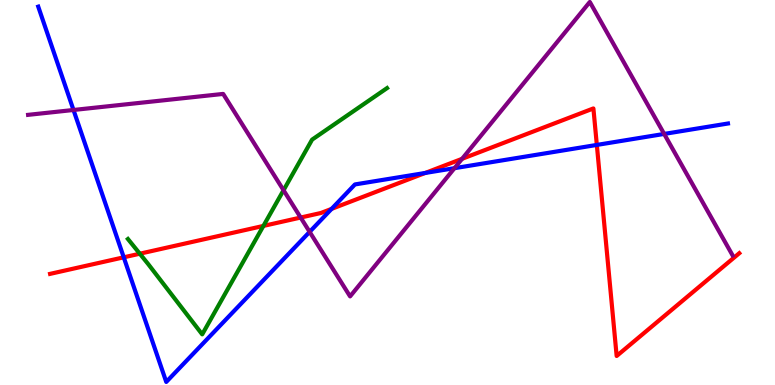[{'lines': ['blue', 'red'], 'intersections': [{'x': 1.6, 'y': 3.32}, {'x': 4.28, 'y': 4.57}, {'x': 5.49, 'y': 5.51}, {'x': 7.7, 'y': 6.24}]}, {'lines': ['green', 'red'], 'intersections': [{'x': 1.8, 'y': 3.41}, {'x': 3.4, 'y': 4.13}]}, {'lines': ['purple', 'red'], 'intersections': [{'x': 3.88, 'y': 4.35}, {'x': 5.96, 'y': 5.87}]}, {'lines': ['blue', 'green'], 'intersections': []}, {'lines': ['blue', 'purple'], 'intersections': [{'x': 0.948, 'y': 7.14}, {'x': 4.0, 'y': 3.98}, {'x': 5.86, 'y': 5.63}, {'x': 8.57, 'y': 6.52}]}, {'lines': ['green', 'purple'], 'intersections': [{'x': 3.66, 'y': 5.06}]}]